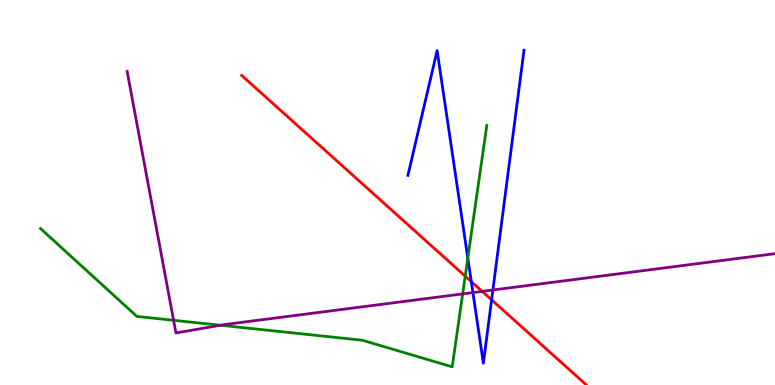[{'lines': ['blue', 'red'], 'intersections': [{'x': 6.08, 'y': 2.69}, {'x': 6.34, 'y': 2.21}]}, {'lines': ['green', 'red'], 'intersections': [{'x': 6.0, 'y': 2.83}]}, {'lines': ['purple', 'red'], 'intersections': [{'x': 6.22, 'y': 2.43}]}, {'lines': ['blue', 'green'], 'intersections': [{'x': 6.04, 'y': 3.3}]}, {'lines': ['blue', 'purple'], 'intersections': [{'x': 6.1, 'y': 2.4}, {'x': 6.36, 'y': 2.47}]}, {'lines': ['green', 'purple'], 'intersections': [{'x': 2.24, 'y': 1.68}, {'x': 2.84, 'y': 1.55}, {'x': 5.97, 'y': 2.37}]}]